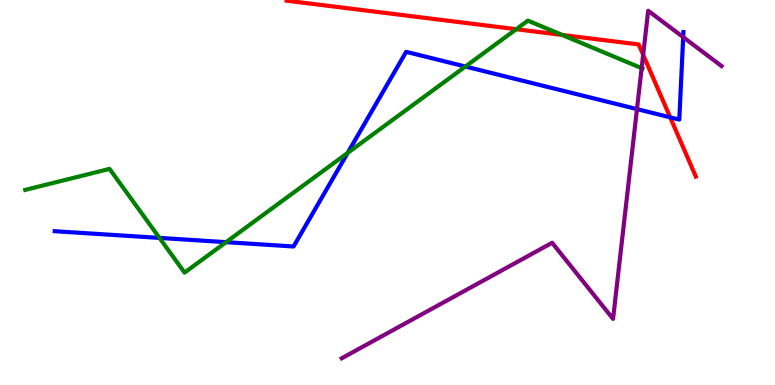[{'lines': ['blue', 'red'], 'intersections': [{'x': 8.65, 'y': 6.95}]}, {'lines': ['green', 'red'], 'intersections': [{'x': 6.66, 'y': 9.24}, {'x': 7.25, 'y': 9.09}]}, {'lines': ['purple', 'red'], 'intersections': [{'x': 8.3, 'y': 8.58}]}, {'lines': ['blue', 'green'], 'intersections': [{'x': 2.06, 'y': 3.82}, {'x': 2.92, 'y': 3.71}, {'x': 4.49, 'y': 6.03}, {'x': 6.0, 'y': 8.27}]}, {'lines': ['blue', 'purple'], 'intersections': [{'x': 8.22, 'y': 7.17}, {'x': 8.82, 'y': 9.04}]}, {'lines': ['green', 'purple'], 'intersections': [{'x': 8.28, 'y': 8.23}]}]